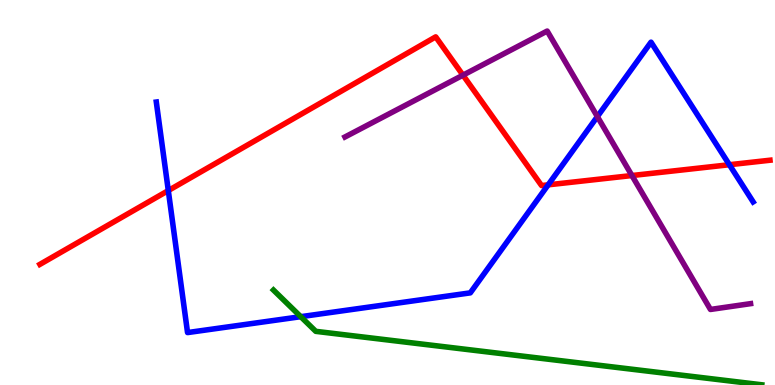[{'lines': ['blue', 'red'], 'intersections': [{'x': 2.17, 'y': 5.05}, {'x': 7.07, 'y': 5.2}, {'x': 9.41, 'y': 5.72}]}, {'lines': ['green', 'red'], 'intersections': []}, {'lines': ['purple', 'red'], 'intersections': [{'x': 5.97, 'y': 8.05}, {'x': 8.15, 'y': 5.44}]}, {'lines': ['blue', 'green'], 'intersections': [{'x': 3.88, 'y': 1.77}]}, {'lines': ['blue', 'purple'], 'intersections': [{'x': 7.71, 'y': 6.97}]}, {'lines': ['green', 'purple'], 'intersections': []}]